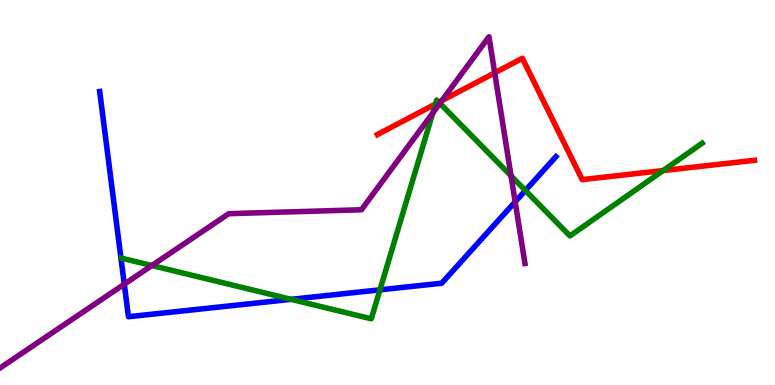[{'lines': ['blue', 'red'], 'intersections': []}, {'lines': ['green', 'red'], 'intersections': [{'x': 5.62, 'y': 7.3}, {'x': 5.66, 'y': 7.34}, {'x': 8.56, 'y': 5.57}]}, {'lines': ['purple', 'red'], 'intersections': [{'x': 5.7, 'y': 7.39}, {'x': 6.38, 'y': 8.11}]}, {'lines': ['blue', 'green'], 'intersections': [{'x': 3.76, 'y': 2.23}, {'x': 4.9, 'y': 2.47}, {'x': 6.78, 'y': 5.05}]}, {'lines': ['blue', 'purple'], 'intersections': [{'x': 1.6, 'y': 2.62}, {'x': 6.65, 'y': 4.76}]}, {'lines': ['green', 'purple'], 'intersections': [{'x': 1.96, 'y': 3.1}, {'x': 5.58, 'y': 7.07}, {'x': 5.68, 'y': 7.32}, {'x': 6.59, 'y': 5.43}]}]